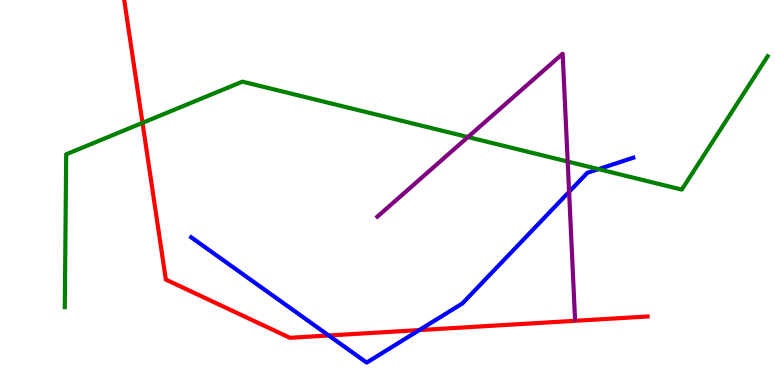[{'lines': ['blue', 'red'], 'intersections': [{'x': 4.24, 'y': 1.29}, {'x': 5.41, 'y': 1.43}]}, {'lines': ['green', 'red'], 'intersections': [{'x': 1.84, 'y': 6.81}]}, {'lines': ['purple', 'red'], 'intersections': []}, {'lines': ['blue', 'green'], 'intersections': [{'x': 7.72, 'y': 5.61}]}, {'lines': ['blue', 'purple'], 'intersections': [{'x': 7.34, 'y': 5.02}]}, {'lines': ['green', 'purple'], 'intersections': [{'x': 6.04, 'y': 6.44}, {'x': 7.32, 'y': 5.8}]}]